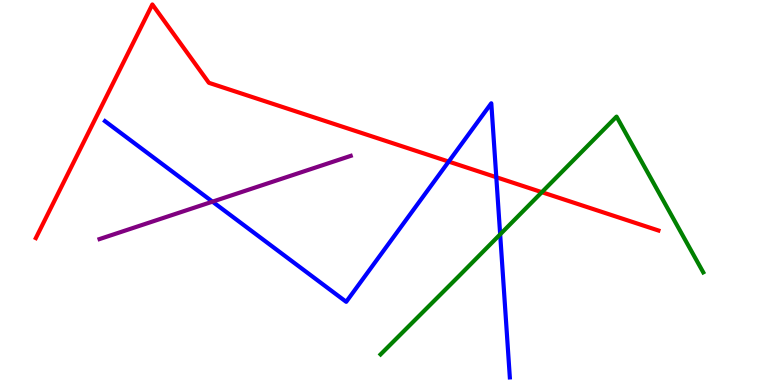[{'lines': ['blue', 'red'], 'intersections': [{'x': 5.79, 'y': 5.8}, {'x': 6.4, 'y': 5.4}]}, {'lines': ['green', 'red'], 'intersections': [{'x': 6.99, 'y': 5.01}]}, {'lines': ['purple', 'red'], 'intersections': []}, {'lines': ['blue', 'green'], 'intersections': [{'x': 6.45, 'y': 3.91}]}, {'lines': ['blue', 'purple'], 'intersections': [{'x': 2.74, 'y': 4.76}]}, {'lines': ['green', 'purple'], 'intersections': []}]